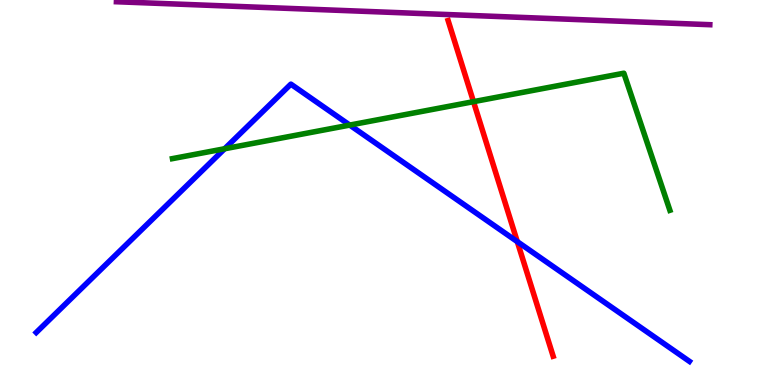[{'lines': ['blue', 'red'], 'intersections': [{'x': 6.67, 'y': 3.72}]}, {'lines': ['green', 'red'], 'intersections': [{'x': 6.11, 'y': 7.36}]}, {'lines': ['purple', 'red'], 'intersections': []}, {'lines': ['blue', 'green'], 'intersections': [{'x': 2.9, 'y': 6.14}, {'x': 4.51, 'y': 6.75}]}, {'lines': ['blue', 'purple'], 'intersections': []}, {'lines': ['green', 'purple'], 'intersections': []}]